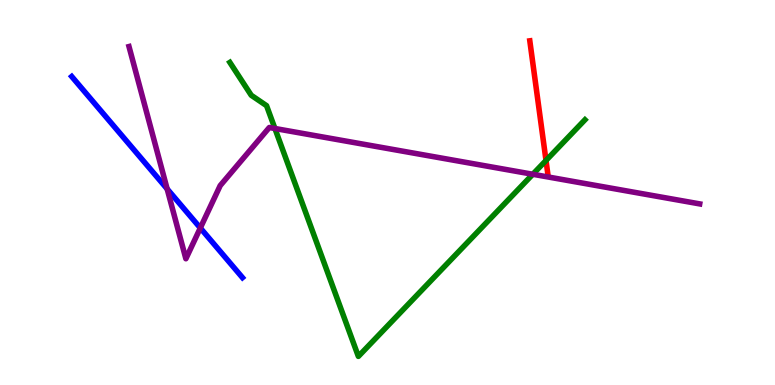[{'lines': ['blue', 'red'], 'intersections': []}, {'lines': ['green', 'red'], 'intersections': [{'x': 7.05, 'y': 5.83}]}, {'lines': ['purple', 'red'], 'intersections': []}, {'lines': ['blue', 'green'], 'intersections': []}, {'lines': ['blue', 'purple'], 'intersections': [{'x': 2.16, 'y': 5.09}, {'x': 2.58, 'y': 4.08}]}, {'lines': ['green', 'purple'], 'intersections': [{'x': 3.55, 'y': 6.66}, {'x': 6.87, 'y': 5.47}]}]